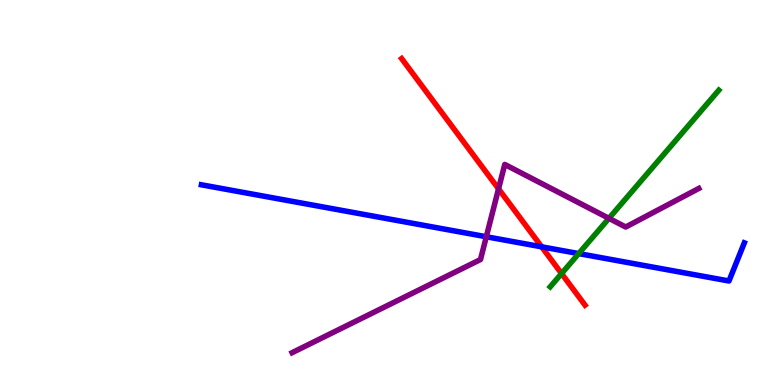[{'lines': ['blue', 'red'], 'intersections': [{'x': 6.99, 'y': 3.59}]}, {'lines': ['green', 'red'], 'intersections': [{'x': 7.25, 'y': 2.89}]}, {'lines': ['purple', 'red'], 'intersections': [{'x': 6.43, 'y': 5.09}]}, {'lines': ['blue', 'green'], 'intersections': [{'x': 7.47, 'y': 3.41}]}, {'lines': ['blue', 'purple'], 'intersections': [{'x': 6.27, 'y': 3.85}]}, {'lines': ['green', 'purple'], 'intersections': [{'x': 7.86, 'y': 4.33}]}]